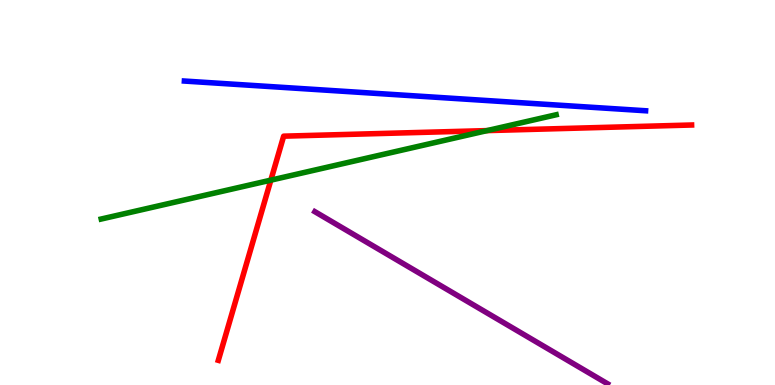[{'lines': ['blue', 'red'], 'intersections': []}, {'lines': ['green', 'red'], 'intersections': [{'x': 3.49, 'y': 5.32}, {'x': 6.28, 'y': 6.61}]}, {'lines': ['purple', 'red'], 'intersections': []}, {'lines': ['blue', 'green'], 'intersections': []}, {'lines': ['blue', 'purple'], 'intersections': []}, {'lines': ['green', 'purple'], 'intersections': []}]